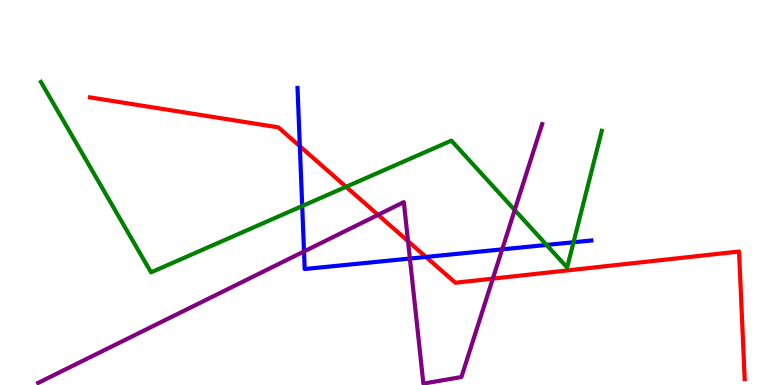[{'lines': ['blue', 'red'], 'intersections': [{'x': 3.87, 'y': 6.2}, {'x': 5.5, 'y': 3.33}]}, {'lines': ['green', 'red'], 'intersections': [{'x': 4.47, 'y': 5.15}]}, {'lines': ['purple', 'red'], 'intersections': [{'x': 4.88, 'y': 4.42}, {'x': 5.26, 'y': 3.74}, {'x': 6.36, 'y': 2.76}]}, {'lines': ['blue', 'green'], 'intersections': [{'x': 3.9, 'y': 4.65}, {'x': 7.05, 'y': 3.64}, {'x': 7.4, 'y': 3.71}]}, {'lines': ['blue', 'purple'], 'intersections': [{'x': 3.92, 'y': 3.47}, {'x': 5.29, 'y': 3.28}, {'x': 6.48, 'y': 3.52}]}, {'lines': ['green', 'purple'], 'intersections': [{'x': 6.64, 'y': 4.54}]}]